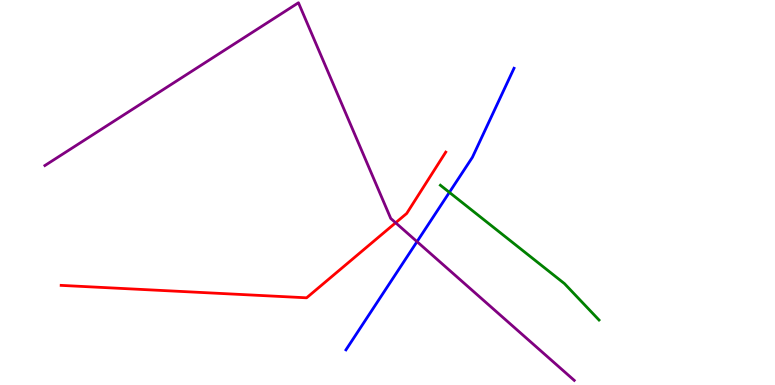[{'lines': ['blue', 'red'], 'intersections': []}, {'lines': ['green', 'red'], 'intersections': []}, {'lines': ['purple', 'red'], 'intersections': [{'x': 5.1, 'y': 4.21}]}, {'lines': ['blue', 'green'], 'intersections': [{'x': 5.8, 'y': 5.0}]}, {'lines': ['blue', 'purple'], 'intersections': [{'x': 5.38, 'y': 3.72}]}, {'lines': ['green', 'purple'], 'intersections': []}]